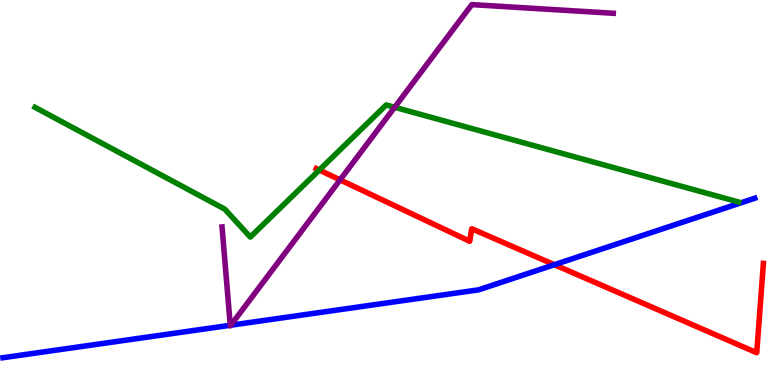[{'lines': ['blue', 'red'], 'intersections': [{'x': 7.15, 'y': 3.12}]}, {'lines': ['green', 'red'], 'intersections': [{'x': 4.12, 'y': 5.58}]}, {'lines': ['purple', 'red'], 'intersections': [{'x': 4.39, 'y': 5.33}]}, {'lines': ['blue', 'green'], 'intersections': []}, {'lines': ['blue', 'purple'], 'intersections': [{'x': 2.97, 'y': 1.55}, {'x': 2.98, 'y': 1.55}]}, {'lines': ['green', 'purple'], 'intersections': [{'x': 5.09, 'y': 7.21}]}]